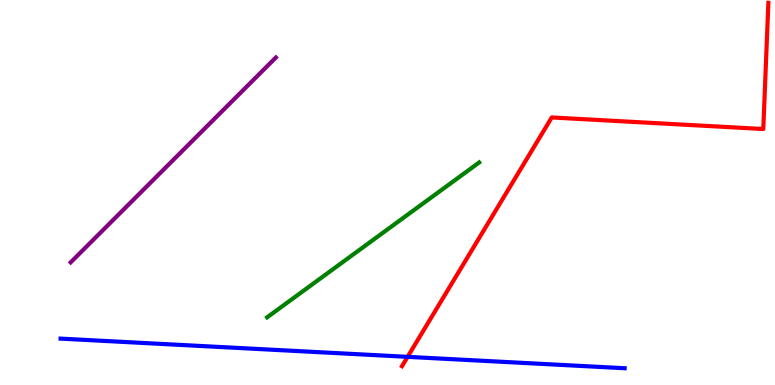[{'lines': ['blue', 'red'], 'intersections': [{'x': 5.26, 'y': 0.731}]}, {'lines': ['green', 'red'], 'intersections': []}, {'lines': ['purple', 'red'], 'intersections': []}, {'lines': ['blue', 'green'], 'intersections': []}, {'lines': ['blue', 'purple'], 'intersections': []}, {'lines': ['green', 'purple'], 'intersections': []}]